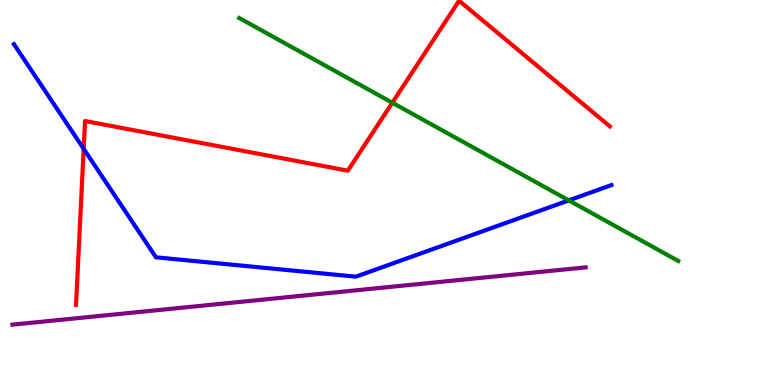[{'lines': ['blue', 'red'], 'intersections': [{'x': 1.08, 'y': 6.13}]}, {'lines': ['green', 'red'], 'intersections': [{'x': 5.06, 'y': 7.33}]}, {'lines': ['purple', 'red'], 'intersections': []}, {'lines': ['blue', 'green'], 'intersections': [{'x': 7.34, 'y': 4.8}]}, {'lines': ['blue', 'purple'], 'intersections': []}, {'lines': ['green', 'purple'], 'intersections': []}]